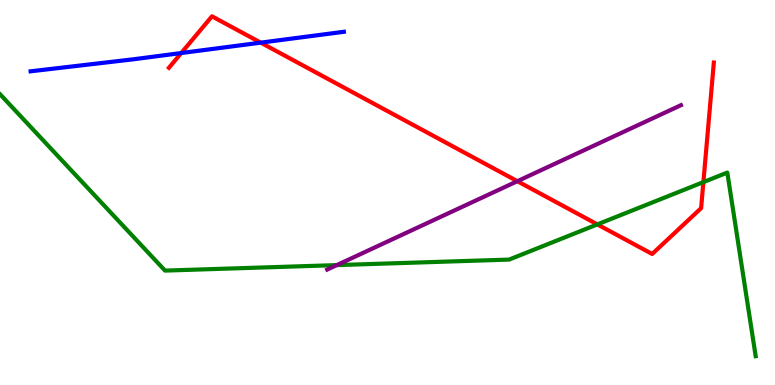[{'lines': ['blue', 'red'], 'intersections': [{'x': 2.34, 'y': 8.62}, {'x': 3.36, 'y': 8.89}]}, {'lines': ['green', 'red'], 'intersections': [{'x': 7.71, 'y': 4.17}, {'x': 9.08, 'y': 5.27}]}, {'lines': ['purple', 'red'], 'intersections': [{'x': 6.68, 'y': 5.29}]}, {'lines': ['blue', 'green'], 'intersections': []}, {'lines': ['blue', 'purple'], 'intersections': []}, {'lines': ['green', 'purple'], 'intersections': [{'x': 4.35, 'y': 3.11}]}]